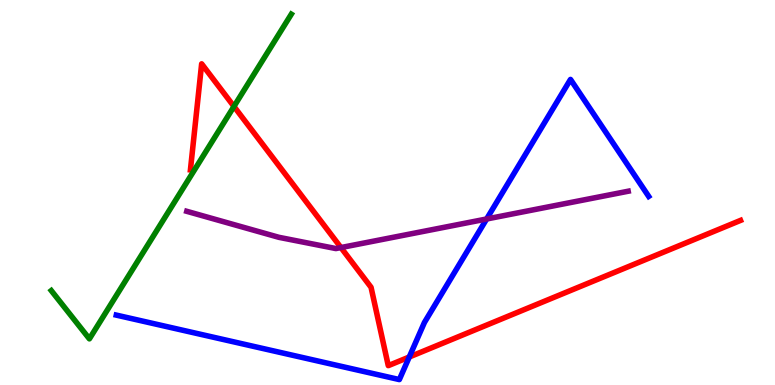[{'lines': ['blue', 'red'], 'intersections': [{'x': 5.28, 'y': 0.727}]}, {'lines': ['green', 'red'], 'intersections': [{'x': 3.02, 'y': 7.24}]}, {'lines': ['purple', 'red'], 'intersections': [{'x': 4.4, 'y': 3.57}]}, {'lines': ['blue', 'green'], 'intersections': []}, {'lines': ['blue', 'purple'], 'intersections': [{'x': 6.28, 'y': 4.31}]}, {'lines': ['green', 'purple'], 'intersections': []}]